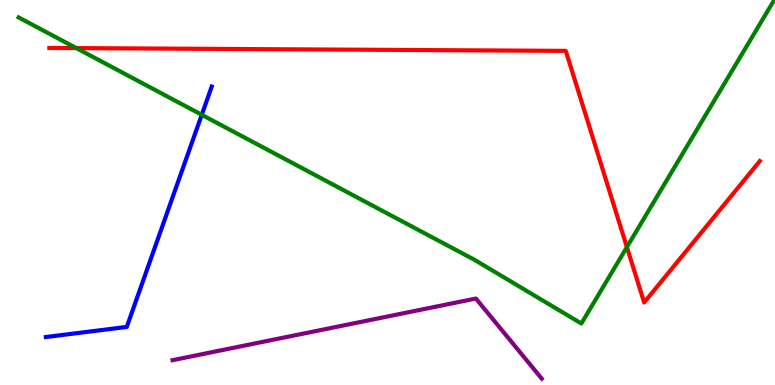[{'lines': ['blue', 'red'], 'intersections': []}, {'lines': ['green', 'red'], 'intersections': [{'x': 0.985, 'y': 8.75}, {'x': 8.09, 'y': 3.58}]}, {'lines': ['purple', 'red'], 'intersections': []}, {'lines': ['blue', 'green'], 'intersections': [{'x': 2.6, 'y': 7.02}]}, {'lines': ['blue', 'purple'], 'intersections': []}, {'lines': ['green', 'purple'], 'intersections': []}]